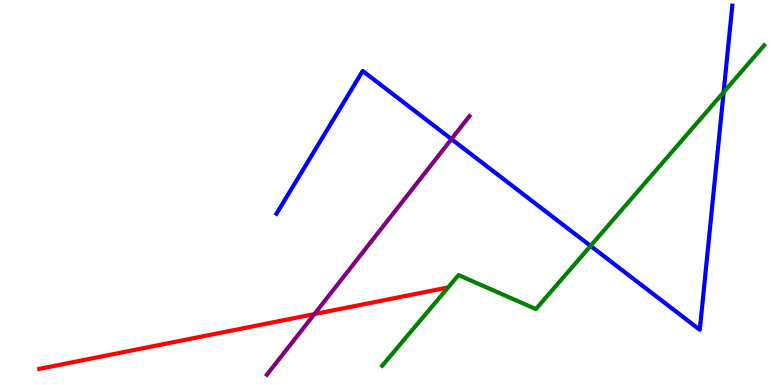[{'lines': ['blue', 'red'], 'intersections': []}, {'lines': ['green', 'red'], 'intersections': []}, {'lines': ['purple', 'red'], 'intersections': [{'x': 4.06, 'y': 1.84}]}, {'lines': ['blue', 'green'], 'intersections': [{'x': 7.62, 'y': 3.61}, {'x': 9.34, 'y': 7.6}]}, {'lines': ['blue', 'purple'], 'intersections': [{'x': 5.83, 'y': 6.39}]}, {'lines': ['green', 'purple'], 'intersections': []}]